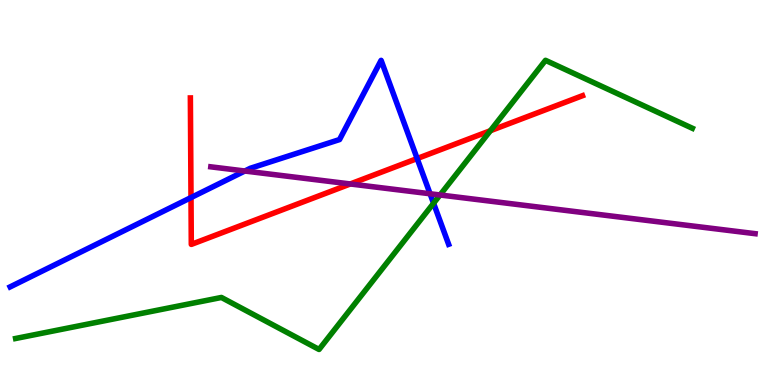[{'lines': ['blue', 'red'], 'intersections': [{'x': 2.46, 'y': 4.87}, {'x': 5.38, 'y': 5.88}]}, {'lines': ['green', 'red'], 'intersections': [{'x': 6.33, 'y': 6.6}]}, {'lines': ['purple', 'red'], 'intersections': [{'x': 4.52, 'y': 5.22}]}, {'lines': ['blue', 'green'], 'intersections': [{'x': 5.59, 'y': 4.72}]}, {'lines': ['blue', 'purple'], 'intersections': [{'x': 3.16, 'y': 5.56}, {'x': 5.55, 'y': 4.97}]}, {'lines': ['green', 'purple'], 'intersections': [{'x': 5.68, 'y': 4.94}]}]